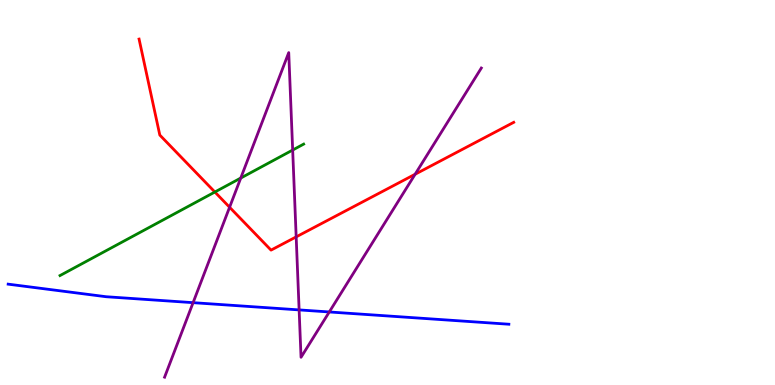[{'lines': ['blue', 'red'], 'intersections': []}, {'lines': ['green', 'red'], 'intersections': [{'x': 2.77, 'y': 5.01}]}, {'lines': ['purple', 'red'], 'intersections': [{'x': 2.96, 'y': 4.62}, {'x': 3.82, 'y': 3.85}, {'x': 5.36, 'y': 5.47}]}, {'lines': ['blue', 'green'], 'intersections': []}, {'lines': ['blue', 'purple'], 'intersections': [{'x': 2.49, 'y': 2.14}, {'x': 3.86, 'y': 1.95}, {'x': 4.25, 'y': 1.9}]}, {'lines': ['green', 'purple'], 'intersections': [{'x': 3.11, 'y': 5.38}, {'x': 3.78, 'y': 6.1}]}]